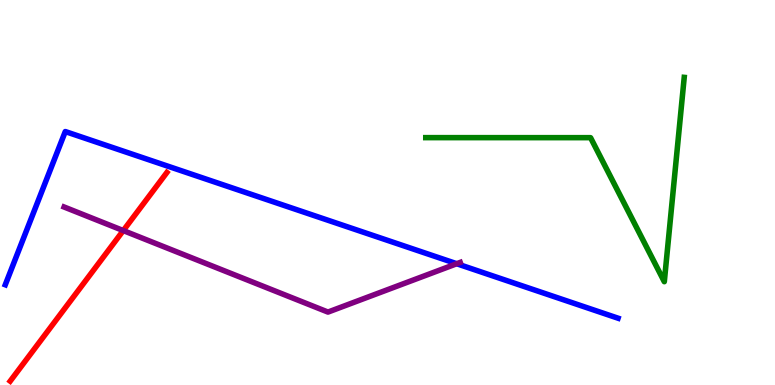[{'lines': ['blue', 'red'], 'intersections': []}, {'lines': ['green', 'red'], 'intersections': []}, {'lines': ['purple', 'red'], 'intersections': [{'x': 1.59, 'y': 4.01}]}, {'lines': ['blue', 'green'], 'intersections': []}, {'lines': ['blue', 'purple'], 'intersections': [{'x': 5.89, 'y': 3.15}]}, {'lines': ['green', 'purple'], 'intersections': []}]